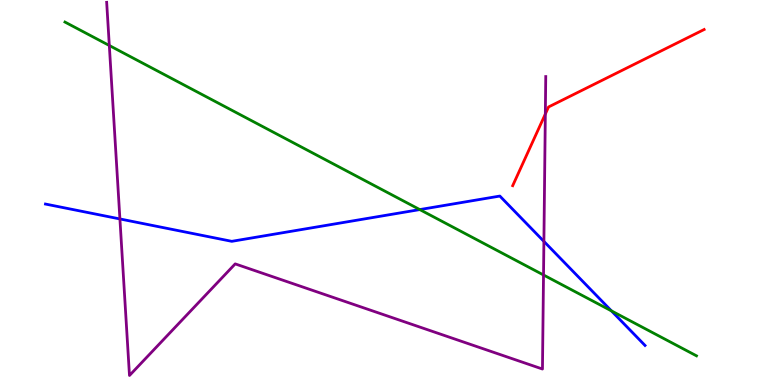[{'lines': ['blue', 'red'], 'intersections': []}, {'lines': ['green', 'red'], 'intersections': []}, {'lines': ['purple', 'red'], 'intersections': [{'x': 7.04, 'y': 7.04}]}, {'lines': ['blue', 'green'], 'intersections': [{'x': 5.42, 'y': 4.56}, {'x': 7.89, 'y': 1.93}]}, {'lines': ['blue', 'purple'], 'intersections': [{'x': 1.55, 'y': 4.31}, {'x': 7.02, 'y': 3.73}]}, {'lines': ['green', 'purple'], 'intersections': [{'x': 1.41, 'y': 8.82}, {'x': 7.01, 'y': 2.86}]}]